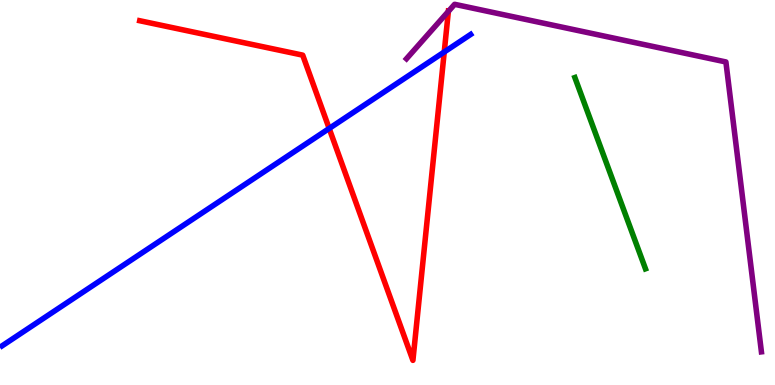[{'lines': ['blue', 'red'], 'intersections': [{'x': 4.25, 'y': 6.66}, {'x': 5.73, 'y': 8.65}]}, {'lines': ['green', 'red'], 'intersections': []}, {'lines': ['purple', 'red'], 'intersections': [{'x': 5.79, 'y': 9.7}]}, {'lines': ['blue', 'green'], 'intersections': []}, {'lines': ['blue', 'purple'], 'intersections': []}, {'lines': ['green', 'purple'], 'intersections': []}]